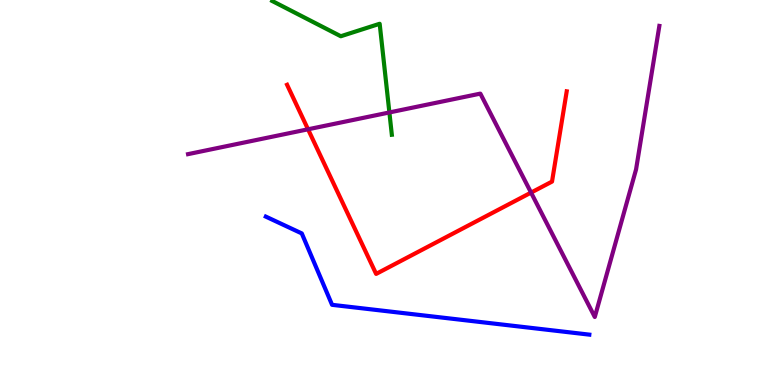[{'lines': ['blue', 'red'], 'intersections': []}, {'lines': ['green', 'red'], 'intersections': []}, {'lines': ['purple', 'red'], 'intersections': [{'x': 3.97, 'y': 6.64}, {'x': 6.85, 'y': 5.0}]}, {'lines': ['blue', 'green'], 'intersections': []}, {'lines': ['blue', 'purple'], 'intersections': []}, {'lines': ['green', 'purple'], 'intersections': [{'x': 5.02, 'y': 7.08}]}]